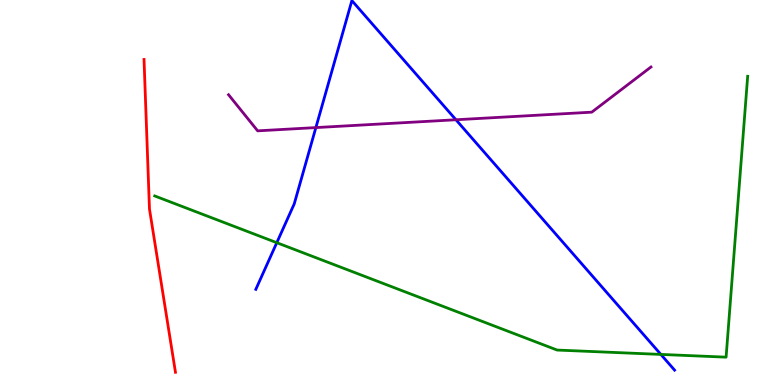[{'lines': ['blue', 'red'], 'intersections': []}, {'lines': ['green', 'red'], 'intersections': []}, {'lines': ['purple', 'red'], 'intersections': []}, {'lines': ['blue', 'green'], 'intersections': [{'x': 3.57, 'y': 3.7}, {'x': 8.53, 'y': 0.794}]}, {'lines': ['blue', 'purple'], 'intersections': [{'x': 4.08, 'y': 6.69}, {'x': 5.88, 'y': 6.89}]}, {'lines': ['green', 'purple'], 'intersections': []}]